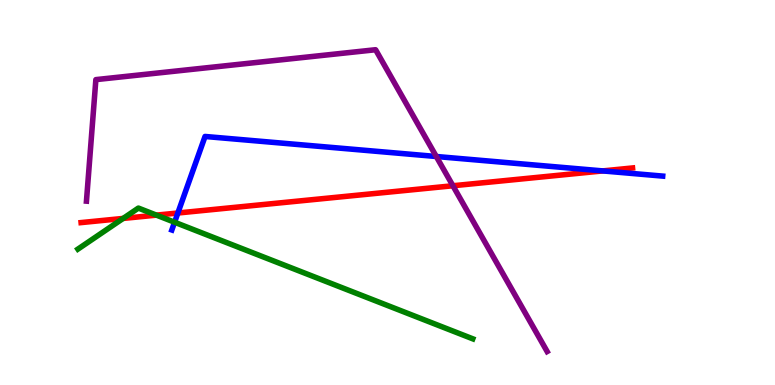[{'lines': ['blue', 'red'], 'intersections': [{'x': 2.3, 'y': 4.47}, {'x': 7.78, 'y': 5.56}]}, {'lines': ['green', 'red'], 'intersections': [{'x': 1.59, 'y': 4.33}, {'x': 2.02, 'y': 4.41}]}, {'lines': ['purple', 'red'], 'intersections': [{'x': 5.84, 'y': 5.18}]}, {'lines': ['blue', 'green'], 'intersections': [{'x': 2.25, 'y': 4.23}]}, {'lines': ['blue', 'purple'], 'intersections': [{'x': 5.63, 'y': 5.94}]}, {'lines': ['green', 'purple'], 'intersections': []}]